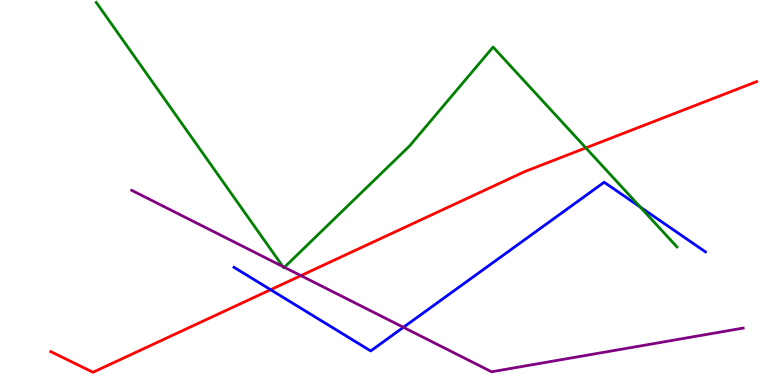[{'lines': ['blue', 'red'], 'intersections': [{'x': 3.49, 'y': 2.48}]}, {'lines': ['green', 'red'], 'intersections': [{'x': 7.56, 'y': 6.16}]}, {'lines': ['purple', 'red'], 'intersections': [{'x': 3.88, 'y': 2.84}]}, {'lines': ['blue', 'green'], 'intersections': [{'x': 8.26, 'y': 4.62}]}, {'lines': ['blue', 'purple'], 'intersections': [{'x': 5.21, 'y': 1.5}]}, {'lines': ['green', 'purple'], 'intersections': [{'x': 3.65, 'y': 3.08}, {'x': 3.67, 'y': 3.06}]}]